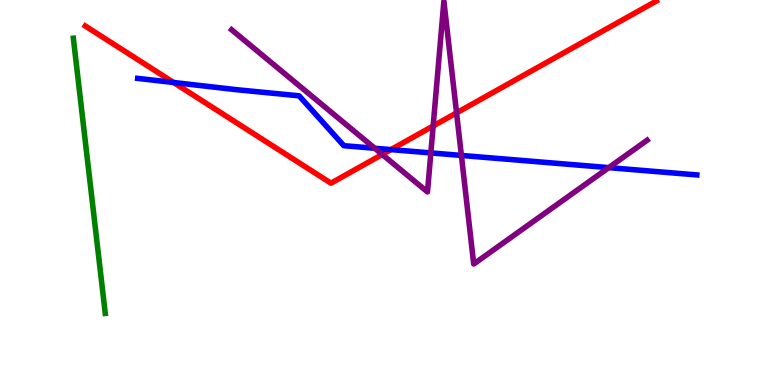[{'lines': ['blue', 'red'], 'intersections': [{'x': 2.24, 'y': 7.86}, {'x': 5.04, 'y': 6.11}]}, {'lines': ['green', 'red'], 'intersections': []}, {'lines': ['purple', 'red'], 'intersections': [{'x': 4.93, 'y': 5.99}, {'x': 5.59, 'y': 6.73}, {'x': 5.89, 'y': 7.07}]}, {'lines': ['blue', 'green'], 'intersections': []}, {'lines': ['blue', 'purple'], 'intersections': [{'x': 4.84, 'y': 6.15}, {'x': 5.56, 'y': 6.03}, {'x': 5.95, 'y': 5.96}, {'x': 7.85, 'y': 5.65}]}, {'lines': ['green', 'purple'], 'intersections': []}]